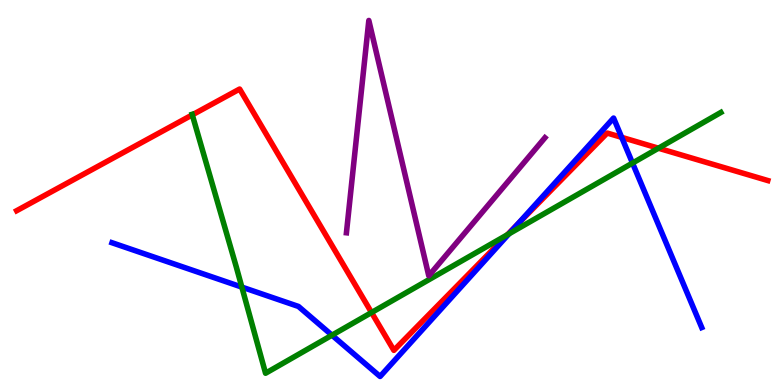[{'lines': ['blue', 'red'], 'intersections': [{'x': 6.67, 'y': 4.16}, {'x': 8.02, 'y': 6.43}]}, {'lines': ['green', 'red'], 'intersections': [{'x': 2.48, 'y': 7.02}, {'x': 4.79, 'y': 1.88}, {'x': 6.55, 'y': 3.9}, {'x': 8.5, 'y': 6.15}]}, {'lines': ['purple', 'red'], 'intersections': []}, {'lines': ['blue', 'green'], 'intersections': [{'x': 3.12, 'y': 2.54}, {'x': 4.28, 'y': 1.29}, {'x': 6.57, 'y': 3.93}, {'x': 8.16, 'y': 5.76}]}, {'lines': ['blue', 'purple'], 'intersections': []}, {'lines': ['green', 'purple'], 'intersections': []}]